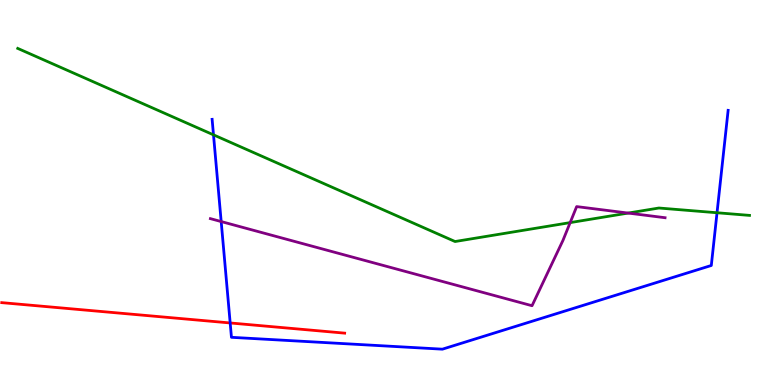[{'lines': ['blue', 'red'], 'intersections': [{'x': 2.97, 'y': 1.61}]}, {'lines': ['green', 'red'], 'intersections': []}, {'lines': ['purple', 'red'], 'intersections': []}, {'lines': ['blue', 'green'], 'intersections': [{'x': 2.75, 'y': 6.5}, {'x': 9.25, 'y': 4.47}]}, {'lines': ['blue', 'purple'], 'intersections': [{'x': 2.85, 'y': 4.25}]}, {'lines': ['green', 'purple'], 'intersections': [{'x': 7.36, 'y': 4.22}, {'x': 8.11, 'y': 4.47}]}]